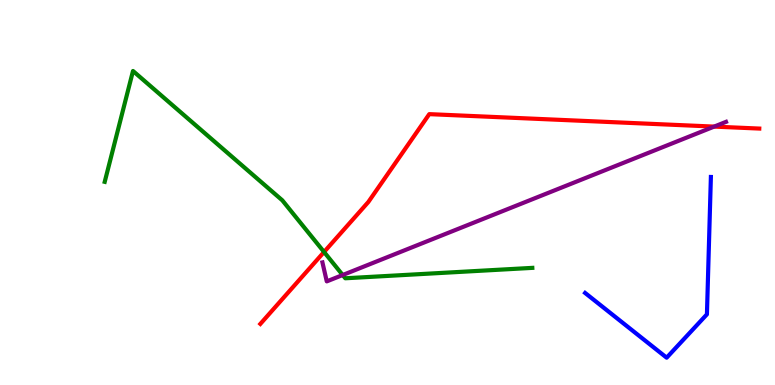[{'lines': ['blue', 'red'], 'intersections': []}, {'lines': ['green', 'red'], 'intersections': [{'x': 4.18, 'y': 3.45}]}, {'lines': ['purple', 'red'], 'intersections': [{'x': 9.21, 'y': 6.71}]}, {'lines': ['blue', 'green'], 'intersections': []}, {'lines': ['blue', 'purple'], 'intersections': []}, {'lines': ['green', 'purple'], 'intersections': [{'x': 4.42, 'y': 2.86}]}]